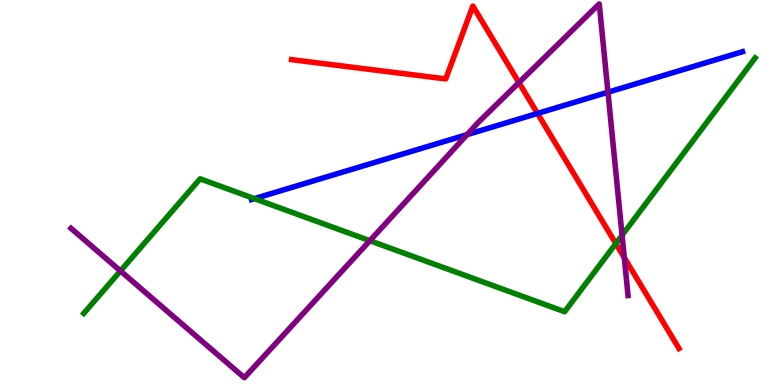[{'lines': ['blue', 'red'], 'intersections': [{'x': 6.94, 'y': 7.05}]}, {'lines': ['green', 'red'], 'intersections': [{'x': 7.95, 'y': 3.67}]}, {'lines': ['purple', 'red'], 'intersections': [{'x': 6.7, 'y': 7.85}, {'x': 8.06, 'y': 3.31}]}, {'lines': ['blue', 'green'], 'intersections': [{'x': 3.28, 'y': 4.84}]}, {'lines': ['blue', 'purple'], 'intersections': [{'x': 6.03, 'y': 6.5}, {'x': 7.84, 'y': 7.6}]}, {'lines': ['green', 'purple'], 'intersections': [{'x': 1.55, 'y': 2.96}, {'x': 4.77, 'y': 3.75}, {'x': 8.03, 'y': 3.89}]}]